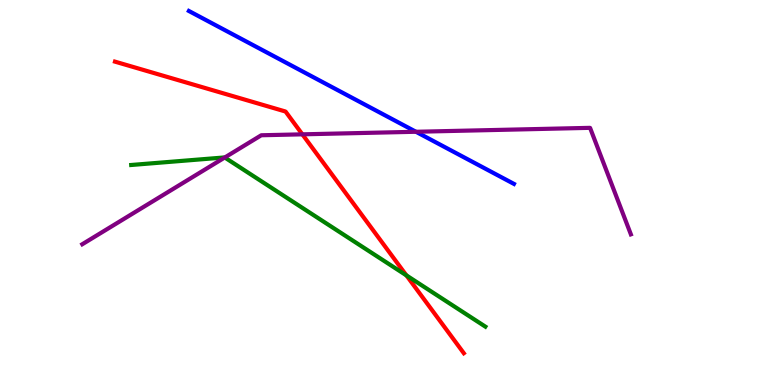[{'lines': ['blue', 'red'], 'intersections': []}, {'lines': ['green', 'red'], 'intersections': [{'x': 5.24, 'y': 2.85}]}, {'lines': ['purple', 'red'], 'intersections': [{'x': 3.9, 'y': 6.51}]}, {'lines': ['blue', 'green'], 'intersections': []}, {'lines': ['blue', 'purple'], 'intersections': [{'x': 5.37, 'y': 6.58}]}, {'lines': ['green', 'purple'], 'intersections': [{'x': 2.9, 'y': 5.91}]}]